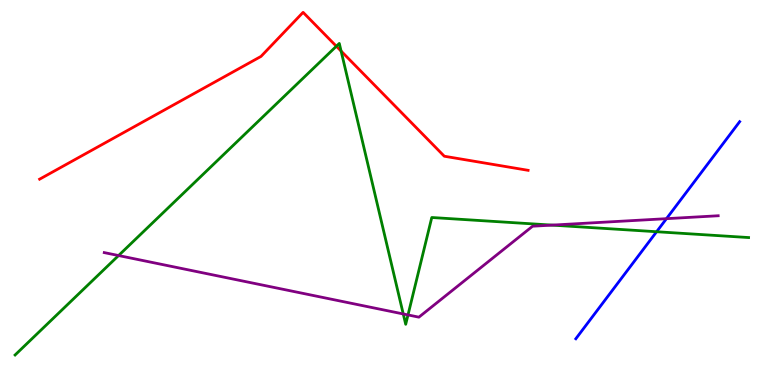[{'lines': ['blue', 'red'], 'intersections': []}, {'lines': ['green', 'red'], 'intersections': [{'x': 4.34, 'y': 8.8}, {'x': 4.4, 'y': 8.67}]}, {'lines': ['purple', 'red'], 'intersections': []}, {'lines': ['blue', 'green'], 'intersections': [{'x': 8.47, 'y': 3.98}]}, {'lines': ['blue', 'purple'], 'intersections': [{'x': 8.6, 'y': 4.32}]}, {'lines': ['green', 'purple'], 'intersections': [{'x': 1.53, 'y': 3.36}, {'x': 5.2, 'y': 1.85}, {'x': 5.26, 'y': 1.82}, {'x': 7.12, 'y': 4.15}]}]